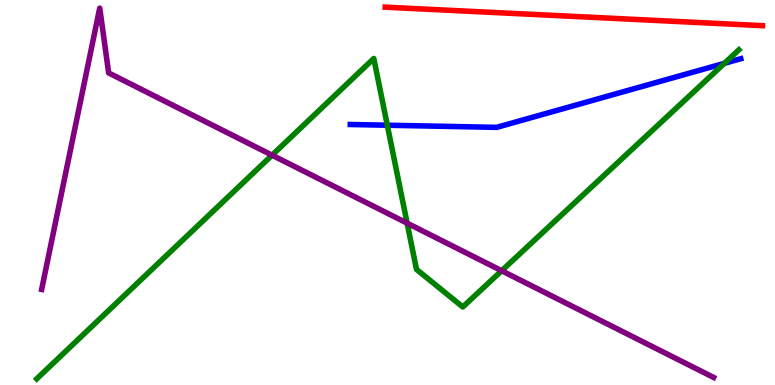[{'lines': ['blue', 'red'], 'intersections': []}, {'lines': ['green', 'red'], 'intersections': []}, {'lines': ['purple', 'red'], 'intersections': []}, {'lines': ['blue', 'green'], 'intersections': [{'x': 5.0, 'y': 6.75}, {'x': 9.35, 'y': 8.36}]}, {'lines': ['blue', 'purple'], 'intersections': []}, {'lines': ['green', 'purple'], 'intersections': [{'x': 3.51, 'y': 5.97}, {'x': 5.25, 'y': 4.2}, {'x': 6.47, 'y': 2.97}]}]